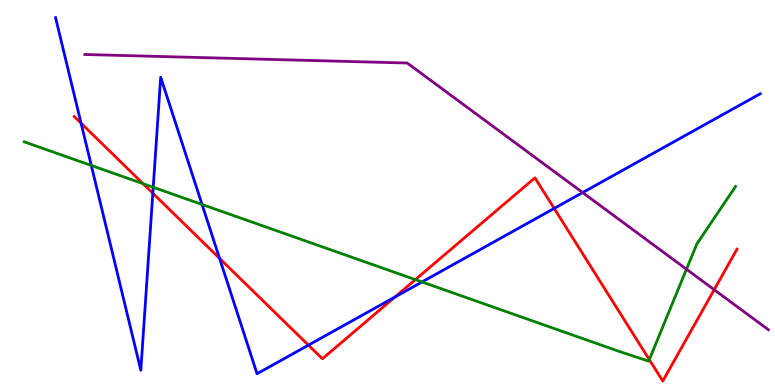[{'lines': ['blue', 'red'], 'intersections': [{'x': 1.05, 'y': 6.8}, {'x': 1.97, 'y': 4.98}, {'x': 2.83, 'y': 3.29}, {'x': 3.98, 'y': 1.04}, {'x': 5.1, 'y': 2.29}, {'x': 7.15, 'y': 4.59}]}, {'lines': ['green', 'red'], 'intersections': [{'x': 1.85, 'y': 5.23}, {'x': 5.36, 'y': 2.74}, {'x': 8.38, 'y': 0.659}]}, {'lines': ['purple', 'red'], 'intersections': [{'x': 9.22, 'y': 2.48}]}, {'lines': ['blue', 'green'], 'intersections': [{'x': 1.18, 'y': 5.7}, {'x': 1.98, 'y': 5.14}, {'x': 2.61, 'y': 4.69}, {'x': 5.45, 'y': 2.68}]}, {'lines': ['blue', 'purple'], 'intersections': [{'x': 7.52, 'y': 5.0}]}, {'lines': ['green', 'purple'], 'intersections': [{'x': 8.86, 'y': 3.01}]}]